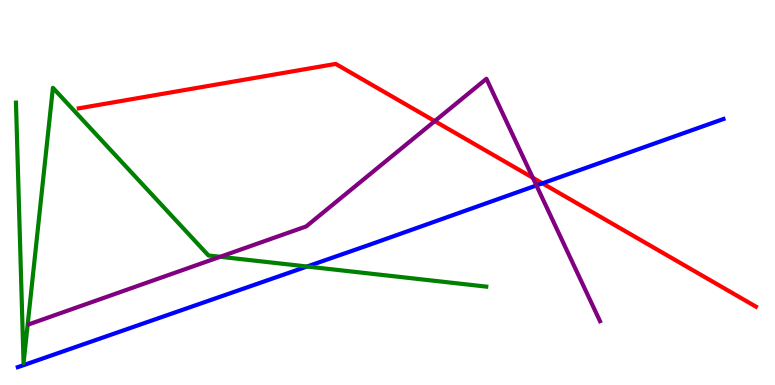[{'lines': ['blue', 'red'], 'intersections': [{'x': 7.0, 'y': 5.24}]}, {'lines': ['green', 'red'], 'intersections': []}, {'lines': ['purple', 'red'], 'intersections': [{'x': 5.61, 'y': 6.85}, {'x': 6.87, 'y': 5.38}]}, {'lines': ['blue', 'green'], 'intersections': [{'x': 3.96, 'y': 3.08}]}, {'lines': ['blue', 'purple'], 'intersections': [{'x': 6.92, 'y': 5.18}]}, {'lines': ['green', 'purple'], 'intersections': [{'x': 2.84, 'y': 3.33}]}]